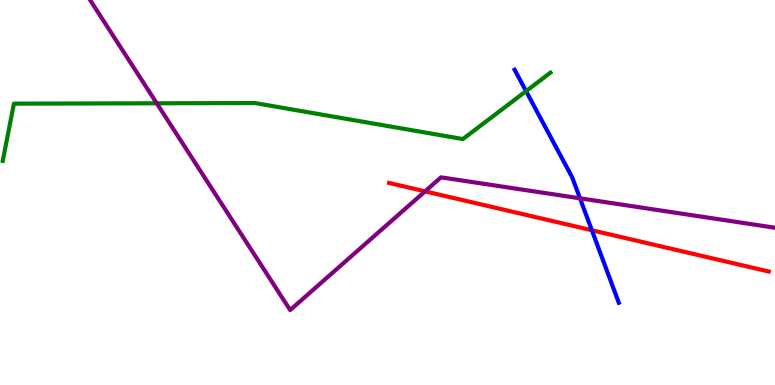[{'lines': ['blue', 'red'], 'intersections': [{'x': 7.64, 'y': 4.02}]}, {'lines': ['green', 'red'], 'intersections': []}, {'lines': ['purple', 'red'], 'intersections': [{'x': 5.48, 'y': 5.03}]}, {'lines': ['blue', 'green'], 'intersections': [{'x': 6.79, 'y': 7.63}]}, {'lines': ['blue', 'purple'], 'intersections': [{'x': 7.48, 'y': 4.85}]}, {'lines': ['green', 'purple'], 'intersections': [{'x': 2.02, 'y': 7.32}]}]